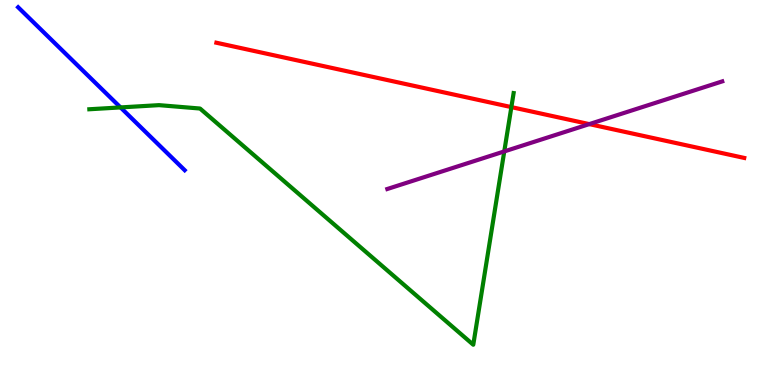[{'lines': ['blue', 'red'], 'intersections': []}, {'lines': ['green', 'red'], 'intersections': [{'x': 6.6, 'y': 7.22}]}, {'lines': ['purple', 'red'], 'intersections': [{'x': 7.6, 'y': 6.78}]}, {'lines': ['blue', 'green'], 'intersections': [{'x': 1.56, 'y': 7.21}]}, {'lines': ['blue', 'purple'], 'intersections': []}, {'lines': ['green', 'purple'], 'intersections': [{'x': 6.51, 'y': 6.07}]}]